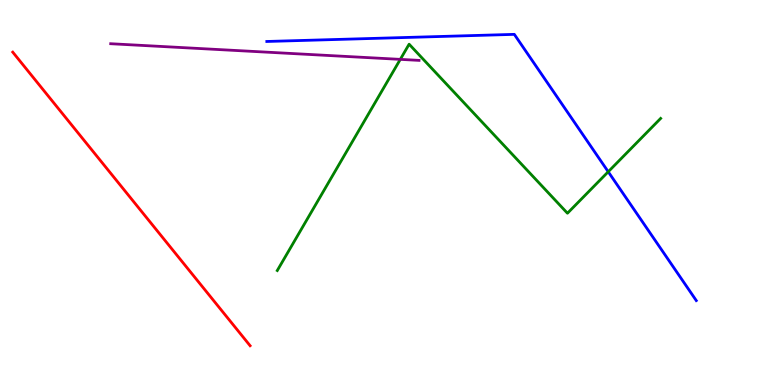[{'lines': ['blue', 'red'], 'intersections': []}, {'lines': ['green', 'red'], 'intersections': []}, {'lines': ['purple', 'red'], 'intersections': []}, {'lines': ['blue', 'green'], 'intersections': [{'x': 7.85, 'y': 5.54}]}, {'lines': ['blue', 'purple'], 'intersections': []}, {'lines': ['green', 'purple'], 'intersections': [{'x': 5.17, 'y': 8.46}]}]